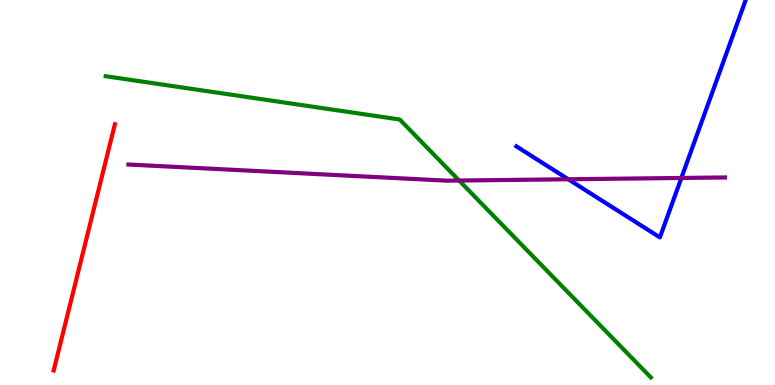[{'lines': ['blue', 'red'], 'intersections': []}, {'lines': ['green', 'red'], 'intersections': []}, {'lines': ['purple', 'red'], 'intersections': []}, {'lines': ['blue', 'green'], 'intersections': []}, {'lines': ['blue', 'purple'], 'intersections': [{'x': 7.33, 'y': 5.34}, {'x': 8.79, 'y': 5.38}]}, {'lines': ['green', 'purple'], 'intersections': [{'x': 5.92, 'y': 5.31}]}]